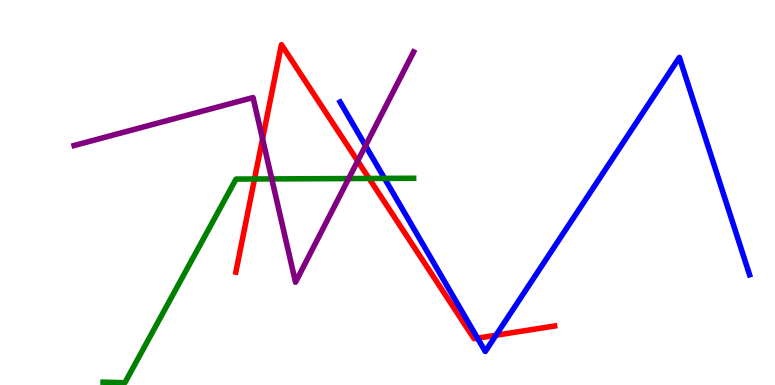[{'lines': ['blue', 'red'], 'intersections': [{'x': 6.16, 'y': 1.22}, {'x': 6.4, 'y': 1.29}]}, {'lines': ['green', 'red'], 'intersections': [{'x': 3.28, 'y': 5.35}, {'x': 4.76, 'y': 5.36}]}, {'lines': ['purple', 'red'], 'intersections': [{'x': 3.39, 'y': 6.39}, {'x': 4.62, 'y': 5.82}]}, {'lines': ['blue', 'green'], 'intersections': [{'x': 4.96, 'y': 5.37}]}, {'lines': ['blue', 'purple'], 'intersections': [{'x': 4.72, 'y': 6.22}]}, {'lines': ['green', 'purple'], 'intersections': [{'x': 3.51, 'y': 5.35}, {'x': 4.5, 'y': 5.36}]}]